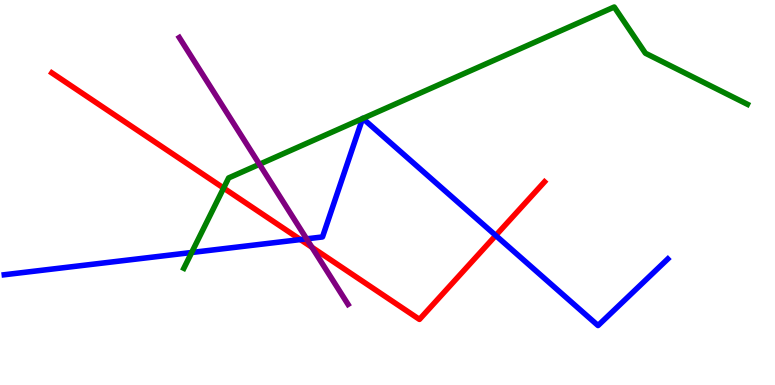[{'lines': ['blue', 'red'], 'intersections': [{'x': 3.88, 'y': 3.78}, {'x': 6.4, 'y': 3.88}]}, {'lines': ['green', 'red'], 'intersections': [{'x': 2.89, 'y': 5.12}]}, {'lines': ['purple', 'red'], 'intersections': [{'x': 4.03, 'y': 3.58}]}, {'lines': ['blue', 'green'], 'intersections': [{'x': 2.47, 'y': 3.44}, {'x': 4.68, 'y': 6.92}, {'x': 4.68, 'y': 6.92}]}, {'lines': ['blue', 'purple'], 'intersections': [{'x': 3.96, 'y': 3.8}]}, {'lines': ['green', 'purple'], 'intersections': [{'x': 3.35, 'y': 5.73}]}]